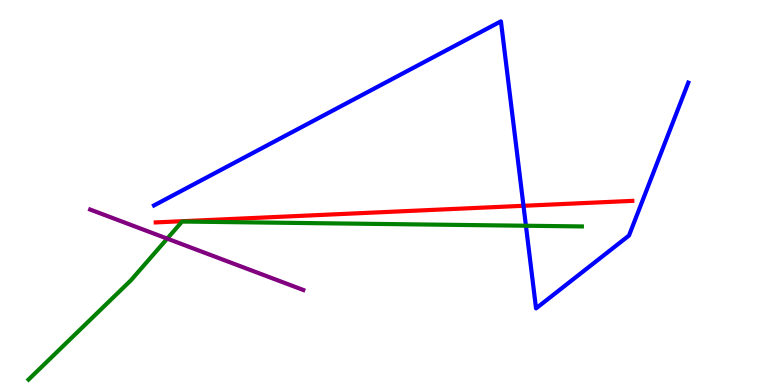[{'lines': ['blue', 'red'], 'intersections': [{'x': 6.75, 'y': 4.65}]}, {'lines': ['green', 'red'], 'intersections': []}, {'lines': ['purple', 'red'], 'intersections': []}, {'lines': ['blue', 'green'], 'intersections': [{'x': 6.79, 'y': 4.14}]}, {'lines': ['blue', 'purple'], 'intersections': []}, {'lines': ['green', 'purple'], 'intersections': [{'x': 2.16, 'y': 3.8}]}]